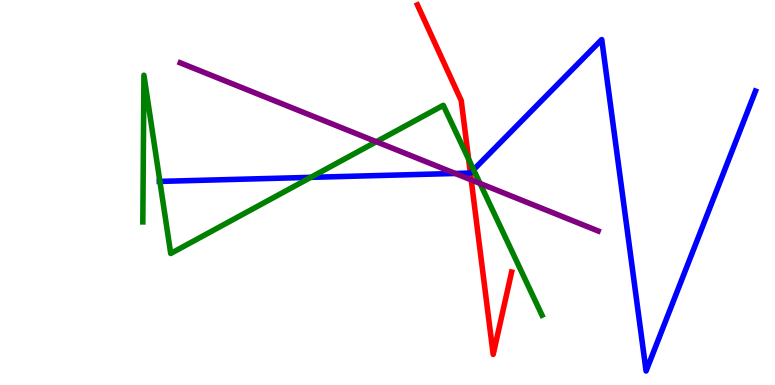[{'lines': ['blue', 'red'], 'intersections': [{'x': 6.07, 'y': 5.51}]}, {'lines': ['green', 'red'], 'intersections': [{'x': 6.05, 'y': 5.87}]}, {'lines': ['purple', 'red'], 'intersections': [{'x': 6.08, 'y': 5.33}]}, {'lines': ['blue', 'green'], 'intersections': [{'x': 2.06, 'y': 5.29}, {'x': 4.01, 'y': 5.39}, {'x': 6.11, 'y': 5.59}]}, {'lines': ['blue', 'purple'], 'intersections': [{'x': 5.87, 'y': 5.49}]}, {'lines': ['green', 'purple'], 'intersections': [{'x': 4.86, 'y': 6.32}, {'x': 6.19, 'y': 5.24}]}]